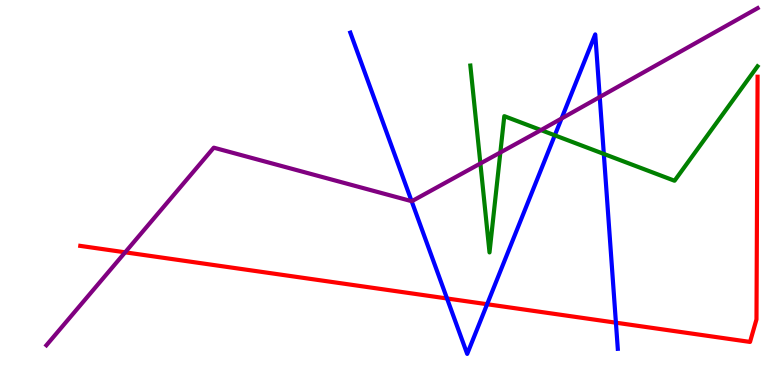[{'lines': ['blue', 'red'], 'intersections': [{'x': 5.77, 'y': 2.25}, {'x': 6.29, 'y': 2.1}, {'x': 7.95, 'y': 1.62}]}, {'lines': ['green', 'red'], 'intersections': []}, {'lines': ['purple', 'red'], 'intersections': [{'x': 1.61, 'y': 3.45}]}, {'lines': ['blue', 'green'], 'intersections': [{'x': 7.16, 'y': 6.49}, {'x': 7.79, 'y': 6.0}]}, {'lines': ['blue', 'purple'], 'intersections': [{'x': 5.31, 'y': 4.77}, {'x': 7.25, 'y': 6.92}, {'x': 7.74, 'y': 7.48}]}, {'lines': ['green', 'purple'], 'intersections': [{'x': 6.2, 'y': 5.75}, {'x': 6.46, 'y': 6.04}, {'x': 6.98, 'y': 6.62}]}]